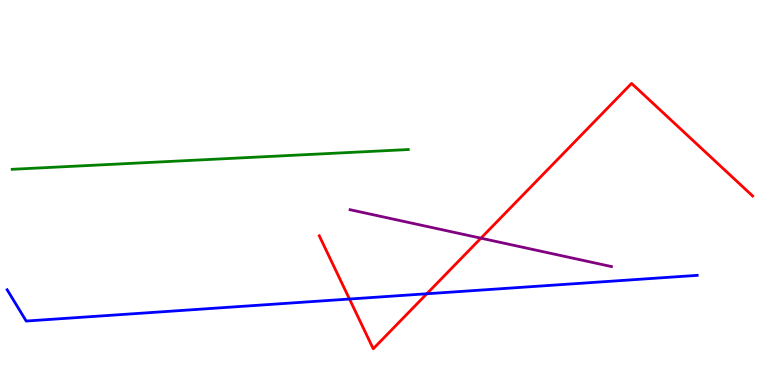[{'lines': ['blue', 'red'], 'intersections': [{'x': 4.51, 'y': 2.23}, {'x': 5.51, 'y': 2.37}]}, {'lines': ['green', 'red'], 'intersections': []}, {'lines': ['purple', 'red'], 'intersections': [{'x': 6.21, 'y': 3.81}]}, {'lines': ['blue', 'green'], 'intersections': []}, {'lines': ['blue', 'purple'], 'intersections': []}, {'lines': ['green', 'purple'], 'intersections': []}]